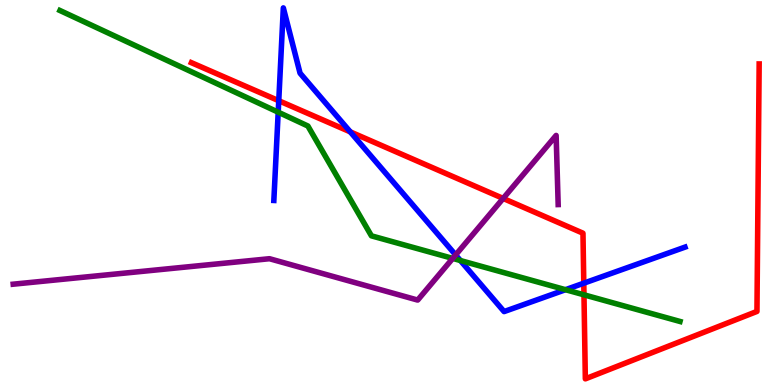[{'lines': ['blue', 'red'], 'intersections': [{'x': 3.6, 'y': 7.38}, {'x': 4.52, 'y': 6.57}, {'x': 7.53, 'y': 2.64}]}, {'lines': ['green', 'red'], 'intersections': [{'x': 7.54, 'y': 2.34}]}, {'lines': ['purple', 'red'], 'intersections': [{'x': 6.49, 'y': 4.85}]}, {'lines': ['blue', 'green'], 'intersections': [{'x': 3.59, 'y': 7.09}, {'x': 5.94, 'y': 3.23}, {'x': 7.3, 'y': 2.48}]}, {'lines': ['blue', 'purple'], 'intersections': [{'x': 5.88, 'y': 3.38}]}, {'lines': ['green', 'purple'], 'intersections': [{'x': 5.84, 'y': 3.29}]}]